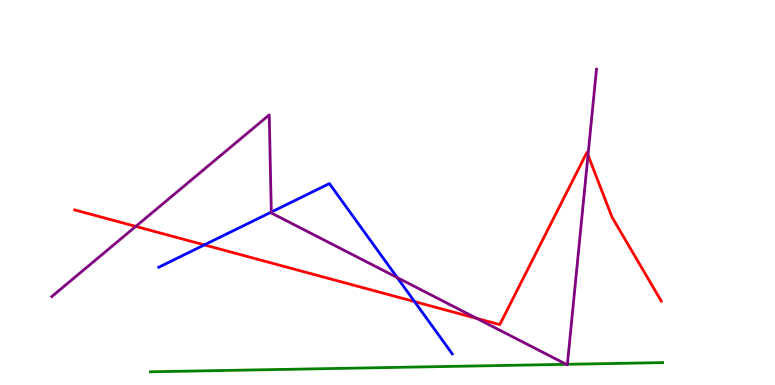[{'lines': ['blue', 'red'], 'intersections': [{'x': 2.64, 'y': 3.64}, {'x': 5.35, 'y': 2.17}]}, {'lines': ['green', 'red'], 'intersections': []}, {'lines': ['purple', 'red'], 'intersections': [{'x': 1.75, 'y': 4.12}, {'x': 6.15, 'y': 1.73}, {'x': 7.59, 'y': 5.97}]}, {'lines': ['blue', 'green'], 'intersections': []}, {'lines': ['blue', 'purple'], 'intersections': [{'x': 3.5, 'y': 4.49}, {'x': 5.13, 'y': 2.79}]}, {'lines': ['green', 'purple'], 'intersections': [{'x': 7.31, 'y': 0.537}, {'x': 7.32, 'y': 0.537}]}]